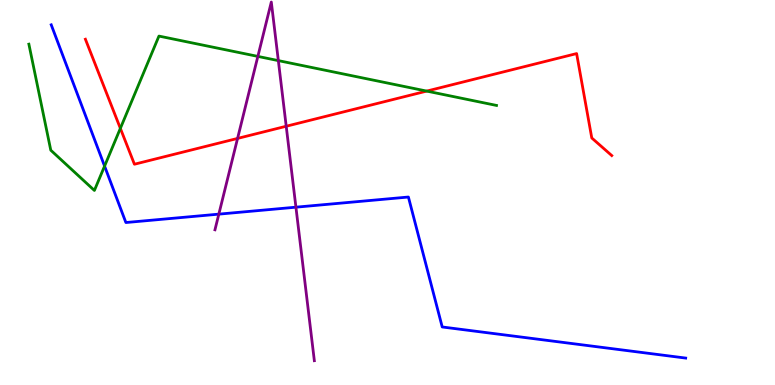[{'lines': ['blue', 'red'], 'intersections': []}, {'lines': ['green', 'red'], 'intersections': [{'x': 1.55, 'y': 6.67}, {'x': 5.51, 'y': 7.63}]}, {'lines': ['purple', 'red'], 'intersections': [{'x': 3.07, 'y': 6.4}, {'x': 3.69, 'y': 6.72}]}, {'lines': ['blue', 'green'], 'intersections': [{'x': 1.35, 'y': 5.69}]}, {'lines': ['blue', 'purple'], 'intersections': [{'x': 2.82, 'y': 4.44}, {'x': 3.82, 'y': 4.62}]}, {'lines': ['green', 'purple'], 'intersections': [{'x': 3.33, 'y': 8.53}, {'x': 3.59, 'y': 8.43}]}]